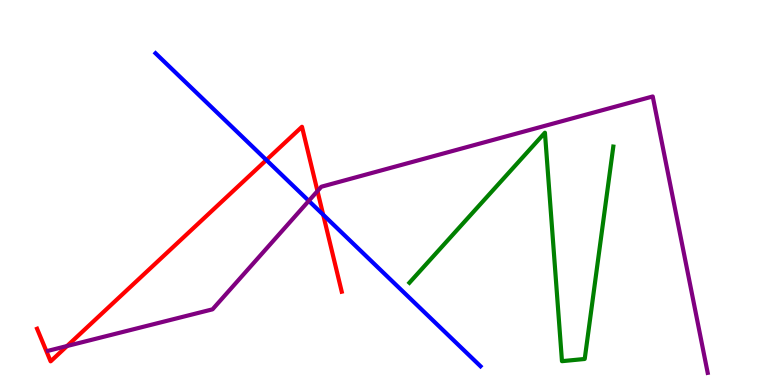[{'lines': ['blue', 'red'], 'intersections': [{'x': 3.44, 'y': 5.84}, {'x': 4.17, 'y': 4.42}]}, {'lines': ['green', 'red'], 'intersections': []}, {'lines': ['purple', 'red'], 'intersections': [{'x': 0.865, 'y': 1.01}, {'x': 4.1, 'y': 5.04}]}, {'lines': ['blue', 'green'], 'intersections': []}, {'lines': ['blue', 'purple'], 'intersections': [{'x': 3.98, 'y': 4.78}]}, {'lines': ['green', 'purple'], 'intersections': []}]